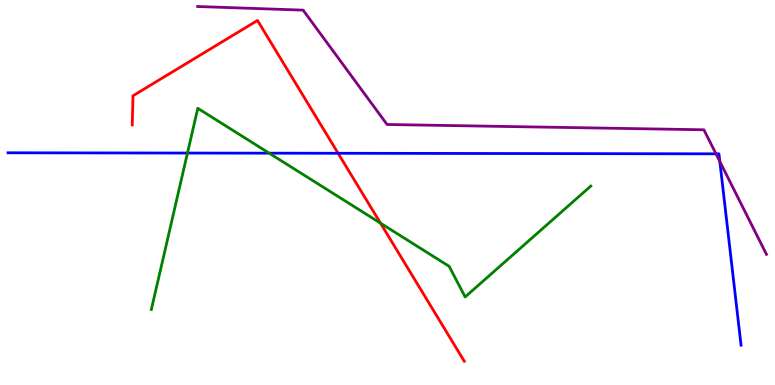[{'lines': ['blue', 'red'], 'intersections': [{'x': 4.36, 'y': 6.02}]}, {'lines': ['green', 'red'], 'intersections': [{'x': 4.91, 'y': 4.2}]}, {'lines': ['purple', 'red'], 'intersections': []}, {'lines': ['blue', 'green'], 'intersections': [{'x': 2.42, 'y': 6.02}, {'x': 3.47, 'y': 6.02}]}, {'lines': ['blue', 'purple'], 'intersections': [{'x': 9.24, 'y': 6.0}, {'x': 9.29, 'y': 5.81}]}, {'lines': ['green', 'purple'], 'intersections': []}]